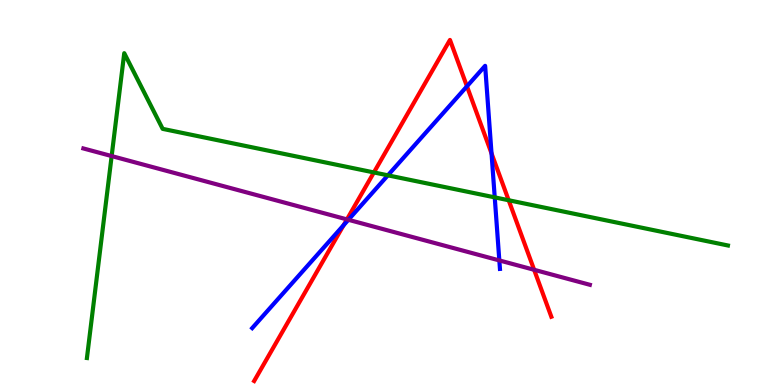[{'lines': ['blue', 'red'], 'intersections': [{'x': 4.43, 'y': 4.15}, {'x': 6.03, 'y': 7.76}, {'x': 6.34, 'y': 6.01}]}, {'lines': ['green', 'red'], 'intersections': [{'x': 4.82, 'y': 5.52}, {'x': 6.56, 'y': 4.8}]}, {'lines': ['purple', 'red'], 'intersections': [{'x': 4.48, 'y': 4.3}, {'x': 6.89, 'y': 2.99}]}, {'lines': ['blue', 'green'], 'intersections': [{'x': 5.01, 'y': 5.45}, {'x': 6.38, 'y': 4.87}]}, {'lines': ['blue', 'purple'], 'intersections': [{'x': 4.5, 'y': 4.29}, {'x': 6.44, 'y': 3.24}]}, {'lines': ['green', 'purple'], 'intersections': [{'x': 1.44, 'y': 5.95}]}]